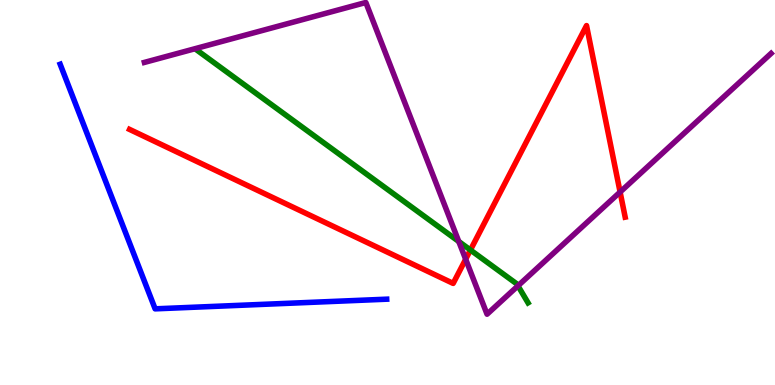[{'lines': ['blue', 'red'], 'intersections': []}, {'lines': ['green', 'red'], 'intersections': [{'x': 6.07, 'y': 3.51}]}, {'lines': ['purple', 'red'], 'intersections': [{'x': 6.01, 'y': 3.27}, {'x': 8.0, 'y': 5.01}]}, {'lines': ['blue', 'green'], 'intersections': []}, {'lines': ['blue', 'purple'], 'intersections': []}, {'lines': ['green', 'purple'], 'intersections': [{'x': 5.92, 'y': 3.73}, {'x': 6.68, 'y': 2.58}]}]